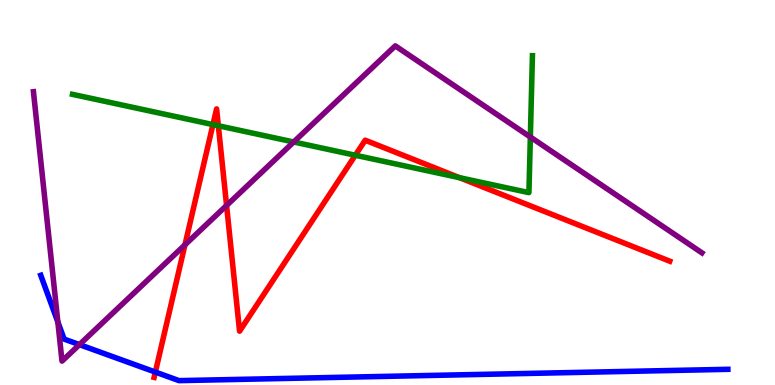[{'lines': ['blue', 'red'], 'intersections': [{'x': 2.0, 'y': 0.336}]}, {'lines': ['green', 'red'], 'intersections': [{'x': 2.75, 'y': 6.76}, {'x': 2.82, 'y': 6.73}, {'x': 4.58, 'y': 5.97}, {'x': 5.93, 'y': 5.38}]}, {'lines': ['purple', 'red'], 'intersections': [{'x': 2.39, 'y': 3.64}, {'x': 2.92, 'y': 4.66}]}, {'lines': ['blue', 'green'], 'intersections': []}, {'lines': ['blue', 'purple'], 'intersections': [{'x': 0.747, 'y': 1.64}, {'x': 1.03, 'y': 1.05}]}, {'lines': ['green', 'purple'], 'intersections': [{'x': 3.79, 'y': 6.31}, {'x': 6.84, 'y': 6.44}]}]